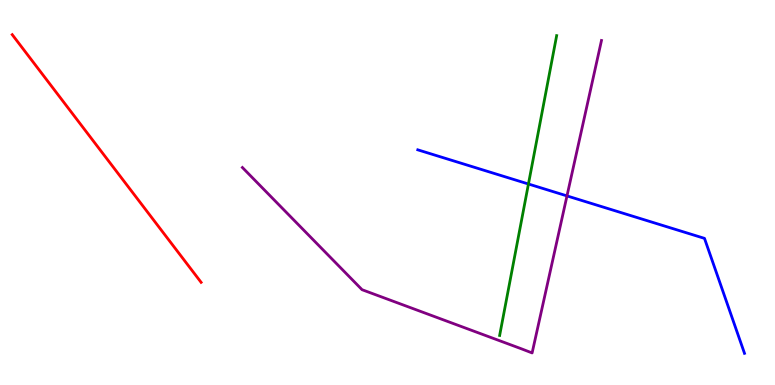[{'lines': ['blue', 'red'], 'intersections': []}, {'lines': ['green', 'red'], 'intersections': []}, {'lines': ['purple', 'red'], 'intersections': []}, {'lines': ['blue', 'green'], 'intersections': [{'x': 6.82, 'y': 5.22}]}, {'lines': ['blue', 'purple'], 'intersections': [{'x': 7.32, 'y': 4.91}]}, {'lines': ['green', 'purple'], 'intersections': []}]